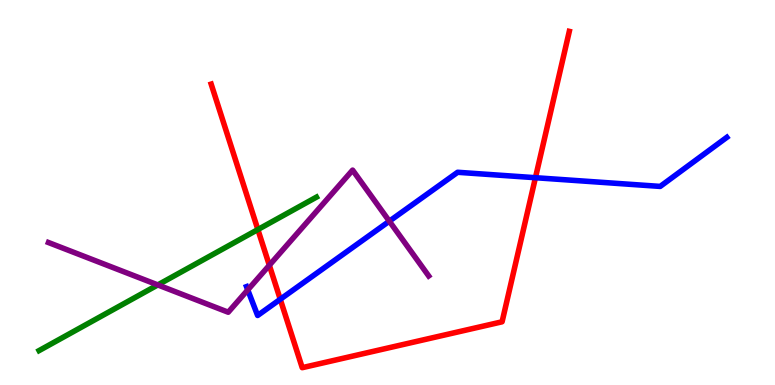[{'lines': ['blue', 'red'], 'intersections': [{'x': 3.62, 'y': 2.23}, {'x': 6.91, 'y': 5.38}]}, {'lines': ['green', 'red'], 'intersections': [{'x': 3.33, 'y': 4.04}]}, {'lines': ['purple', 'red'], 'intersections': [{'x': 3.48, 'y': 3.11}]}, {'lines': ['blue', 'green'], 'intersections': []}, {'lines': ['blue', 'purple'], 'intersections': [{'x': 3.2, 'y': 2.47}, {'x': 5.02, 'y': 4.25}]}, {'lines': ['green', 'purple'], 'intersections': [{'x': 2.04, 'y': 2.6}]}]